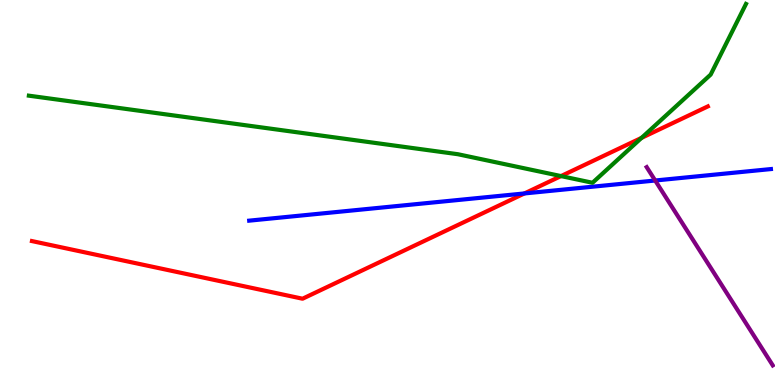[{'lines': ['blue', 'red'], 'intersections': [{'x': 6.77, 'y': 4.98}]}, {'lines': ['green', 'red'], 'intersections': [{'x': 7.24, 'y': 5.43}, {'x': 8.28, 'y': 6.42}]}, {'lines': ['purple', 'red'], 'intersections': []}, {'lines': ['blue', 'green'], 'intersections': []}, {'lines': ['blue', 'purple'], 'intersections': [{'x': 8.45, 'y': 5.31}]}, {'lines': ['green', 'purple'], 'intersections': []}]